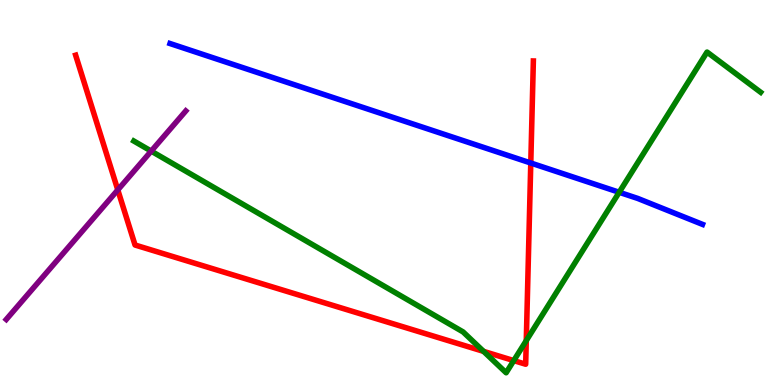[{'lines': ['blue', 'red'], 'intersections': [{'x': 6.85, 'y': 5.77}]}, {'lines': ['green', 'red'], 'intersections': [{'x': 6.24, 'y': 0.873}, {'x': 6.63, 'y': 0.634}, {'x': 6.79, 'y': 1.15}]}, {'lines': ['purple', 'red'], 'intersections': [{'x': 1.52, 'y': 5.07}]}, {'lines': ['blue', 'green'], 'intersections': [{'x': 7.99, 'y': 5.01}]}, {'lines': ['blue', 'purple'], 'intersections': []}, {'lines': ['green', 'purple'], 'intersections': [{'x': 1.95, 'y': 6.08}]}]